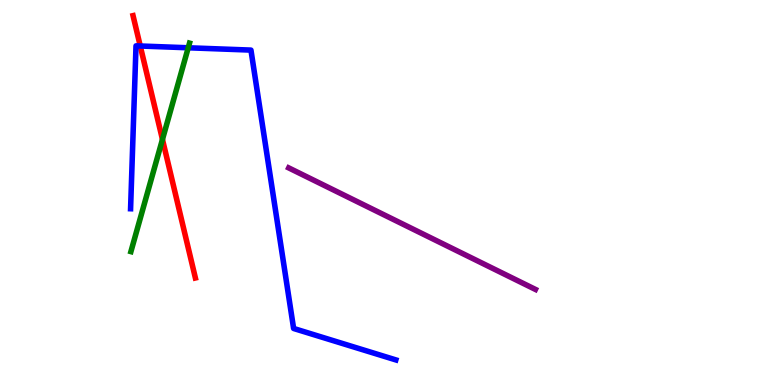[{'lines': ['blue', 'red'], 'intersections': [{'x': 1.81, 'y': 8.81}]}, {'lines': ['green', 'red'], 'intersections': [{'x': 2.1, 'y': 6.38}]}, {'lines': ['purple', 'red'], 'intersections': []}, {'lines': ['blue', 'green'], 'intersections': [{'x': 2.43, 'y': 8.76}]}, {'lines': ['blue', 'purple'], 'intersections': []}, {'lines': ['green', 'purple'], 'intersections': []}]